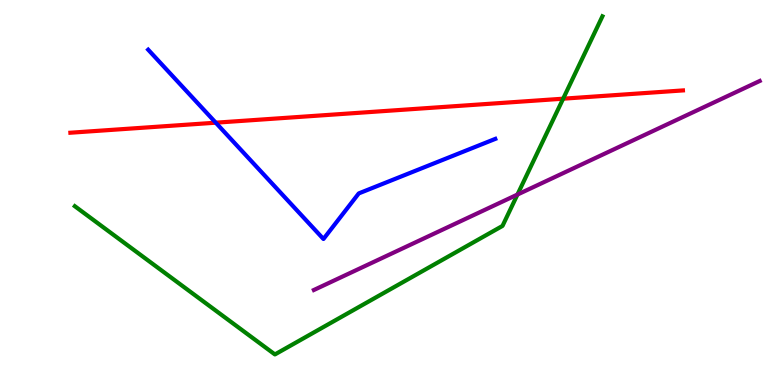[{'lines': ['blue', 'red'], 'intersections': [{'x': 2.78, 'y': 6.81}]}, {'lines': ['green', 'red'], 'intersections': [{'x': 7.27, 'y': 7.44}]}, {'lines': ['purple', 'red'], 'intersections': []}, {'lines': ['blue', 'green'], 'intersections': []}, {'lines': ['blue', 'purple'], 'intersections': []}, {'lines': ['green', 'purple'], 'intersections': [{'x': 6.68, 'y': 4.95}]}]